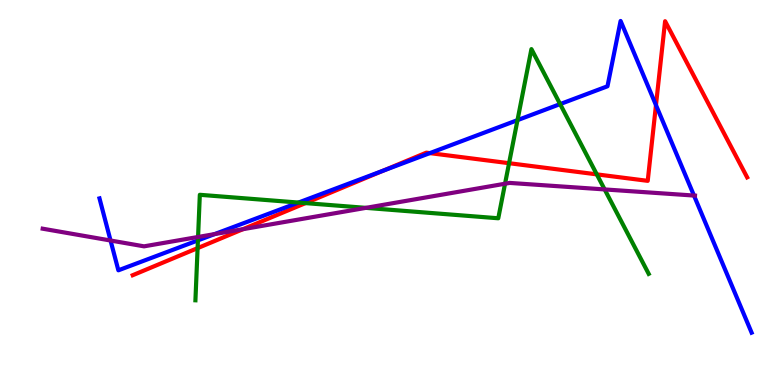[{'lines': ['blue', 'red'], 'intersections': [{'x': 4.95, 'y': 5.57}, {'x': 5.55, 'y': 6.02}, {'x': 8.46, 'y': 7.27}]}, {'lines': ['green', 'red'], 'intersections': [{'x': 2.55, 'y': 3.55}, {'x': 3.94, 'y': 4.72}, {'x': 6.57, 'y': 5.76}, {'x': 7.7, 'y': 5.47}]}, {'lines': ['purple', 'red'], 'intersections': [{'x': 3.14, 'y': 4.05}]}, {'lines': ['blue', 'green'], 'intersections': [{'x': 2.55, 'y': 3.76}, {'x': 3.85, 'y': 4.74}, {'x': 6.68, 'y': 6.88}, {'x': 7.23, 'y': 7.3}]}, {'lines': ['blue', 'purple'], 'intersections': [{'x': 1.43, 'y': 3.75}, {'x': 2.77, 'y': 3.92}, {'x': 8.95, 'y': 4.92}]}, {'lines': ['green', 'purple'], 'intersections': [{'x': 2.56, 'y': 3.84}, {'x': 4.72, 'y': 4.6}, {'x': 6.52, 'y': 5.23}, {'x': 7.8, 'y': 5.08}]}]